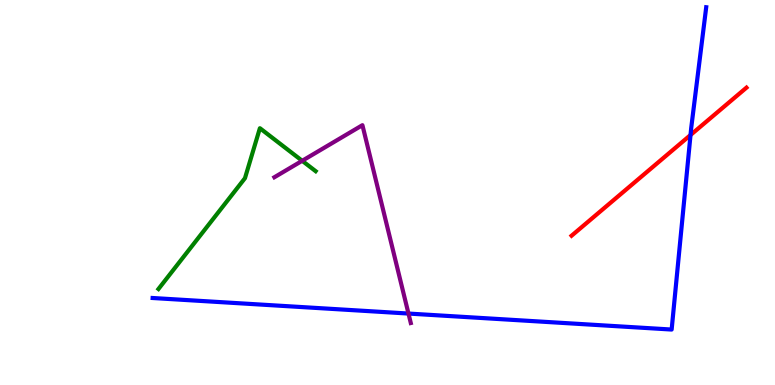[{'lines': ['blue', 'red'], 'intersections': [{'x': 8.91, 'y': 6.49}]}, {'lines': ['green', 'red'], 'intersections': []}, {'lines': ['purple', 'red'], 'intersections': []}, {'lines': ['blue', 'green'], 'intersections': []}, {'lines': ['blue', 'purple'], 'intersections': [{'x': 5.27, 'y': 1.86}]}, {'lines': ['green', 'purple'], 'intersections': [{'x': 3.9, 'y': 5.82}]}]